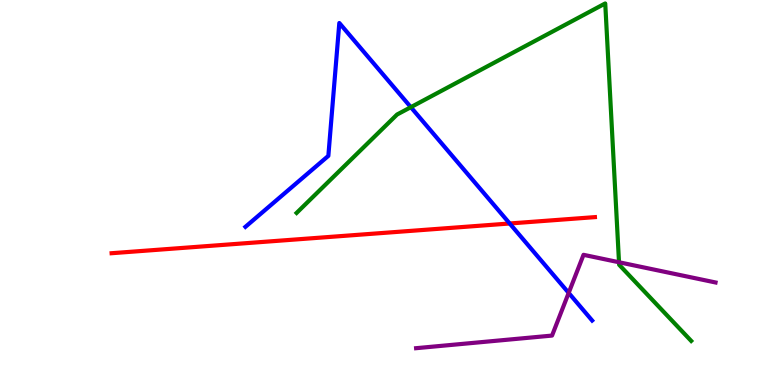[{'lines': ['blue', 'red'], 'intersections': [{'x': 6.58, 'y': 4.2}]}, {'lines': ['green', 'red'], 'intersections': []}, {'lines': ['purple', 'red'], 'intersections': []}, {'lines': ['blue', 'green'], 'intersections': [{'x': 5.3, 'y': 7.22}]}, {'lines': ['blue', 'purple'], 'intersections': [{'x': 7.34, 'y': 2.39}]}, {'lines': ['green', 'purple'], 'intersections': [{'x': 7.99, 'y': 3.19}]}]